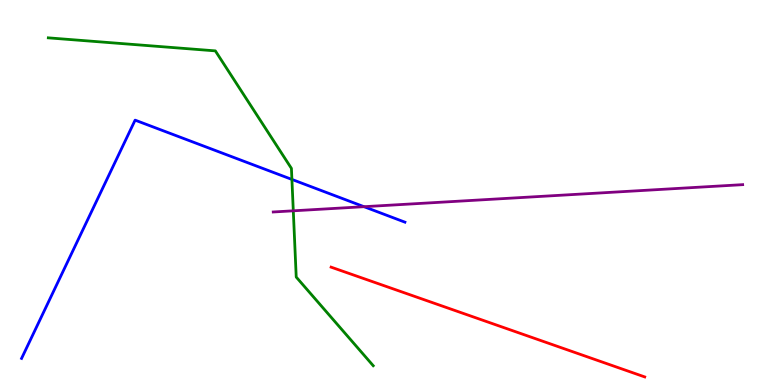[{'lines': ['blue', 'red'], 'intersections': []}, {'lines': ['green', 'red'], 'intersections': []}, {'lines': ['purple', 'red'], 'intersections': []}, {'lines': ['blue', 'green'], 'intersections': [{'x': 3.77, 'y': 5.34}]}, {'lines': ['blue', 'purple'], 'intersections': [{'x': 4.7, 'y': 4.63}]}, {'lines': ['green', 'purple'], 'intersections': [{'x': 3.78, 'y': 4.52}]}]